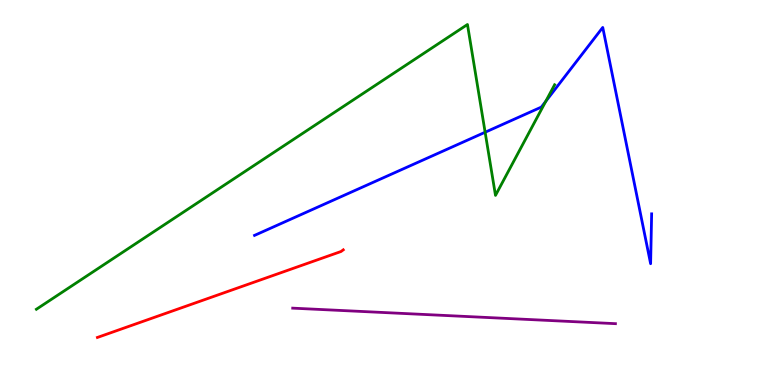[{'lines': ['blue', 'red'], 'intersections': []}, {'lines': ['green', 'red'], 'intersections': []}, {'lines': ['purple', 'red'], 'intersections': []}, {'lines': ['blue', 'green'], 'intersections': [{'x': 6.26, 'y': 6.57}, {'x': 7.04, 'y': 7.37}]}, {'lines': ['blue', 'purple'], 'intersections': []}, {'lines': ['green', 'purple'], 'intersections': []}]